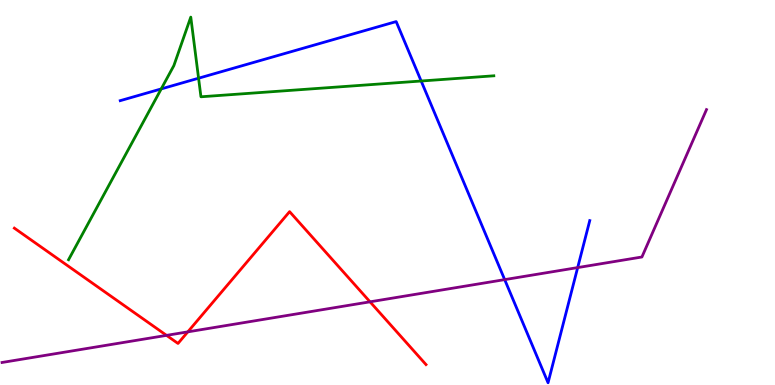[{'lines': ['blue', 'red'], 'intersections': []}, {'lines': ['green', 'red'], 'intersections': []}, {'lines': ['purple', 'red'], 'intersections': [{'x': 2.15, 'y': 1.29}, {'x': 2.42, 'y': 1.38}, {'x': 4.77, 'y': 2.16}]}, {'lines': ['blue', 'green'], 'intersections': [{'x': 2.08, 'y': 7.69}, {'x': 2.56, 'y': 7.97}, {'x': 5.43, 'y': 7.9}]}, {'lines': ['blue', 'purple'], 'intersections': [{'x': 6.51, 'y': 2.74}, {'x': 7.45, 'y': 3.05}]}, {'lines': ['green', 'purple'], 'intersections': []}]